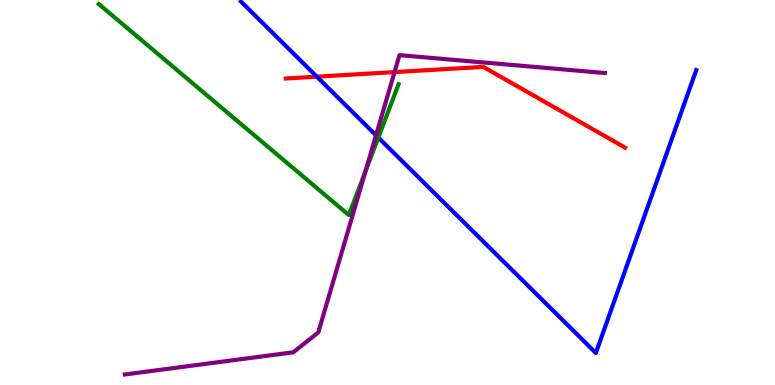[{'lines': ['blue', 'red'], 'intersections': [{'x': 4.09, 'y': 8.01}]}, {'lines': ['green', 'red'], 'intersections': []}, {'lines': ['purple', 'red'], 'intersections': [{'x': 5.09, 'y': 8.13}]}, {'lines': ['blue', 'green'], 'intersections': [{'x': 4.88, 'y': 6.43}]}, {'lines': ['blue', 'purple'], 'intersections': [{'x': 4.85, 'y': 6.49}]}, {'lines': ['green', 'purple'], 'intersections': [{'x': 4.72, 'y': 5.55}]}]